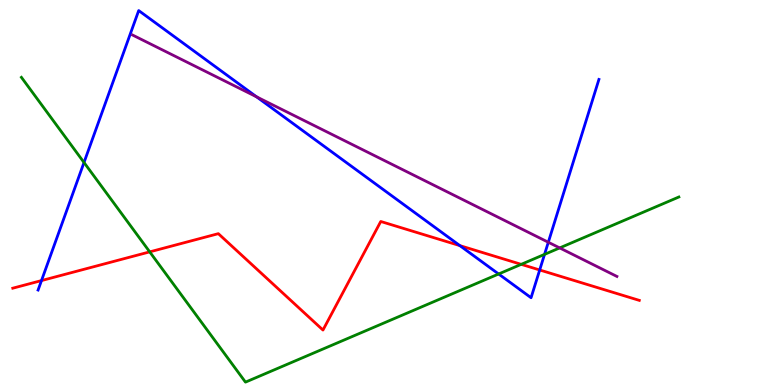[{'lines': ['blue', 'red'], 'intersections': [{'x': 0.535, 'y': 2.71}, {'x': 5.93, 'y': 3.62}, {'x': 6.96, 'y': 2.99}]}, {'lines': ['green', 'red'], 'intersections': [{'x': 1.93, 'y': 3.46}, {'x': 6.73, 'y': 3.13}]}, {'lines': ['purple', 'red'], 'intersections': []}, {'lines': ['blue', 'green'], 'intersections': [{'x': 1.08, 'y': 5.78}, {'x': 6.43, 'y': 2.88}, {'x': 7.03, 'y': 3.39}]}, {'lines': ['blue', 'purple'], 'intersections': [{'x': 3.31, 'y': 7.48}, {'x': 7.07, 'y': 3.71}]}, {'lines': ['green', 'purple'], 'intersections': [{'x': 7.22, 'y': 3.56}]}]